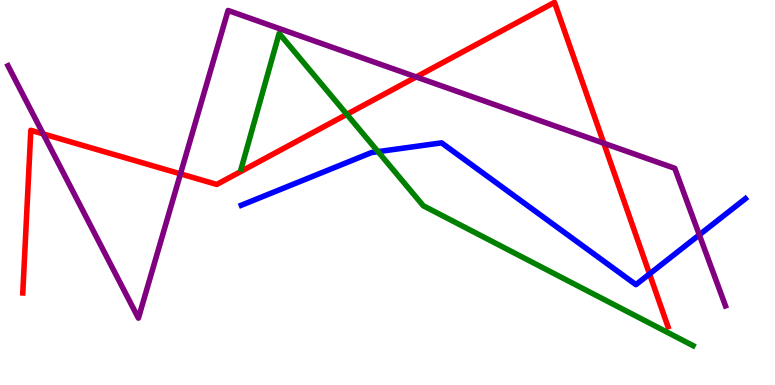[{'lines': ['blue', 'red'], 'intersections': [{'x': 8.38, 'y': 2.88}]}, {'lines': ['green', 'red'], 'intersections': [{'x': 4.48, 'y': 7.03}]}, {'lines': ['purple', 'red'], 'intersections': [{'x': 0.557, 'y': 6.52}, {'x': 2.33, 'y': 5.48}, {'x': 5.37, 'y': 8.0}, {'x': 7.79, 'y': 6.28}]}, {'lines': ['blue', 'green'], 'intersections': [{'x': 4.88, 'y': 6.06}]}, {'lines': ['blue', 'purple'], 'intersections': [{'x': 9.02, 'y': 3.9}]}, {'lines': ['green', 'purple'], 'intersections': []}]